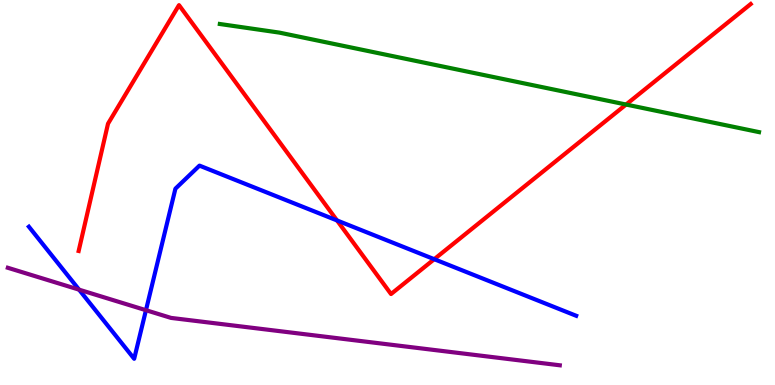[{'lines': ['blue', 'red'], 'intersections': [{'x': 4.35, 'y': 4.27}, {'x': 5.6, 'y': 3.27}]}, {'lines': ['green', 'red'], 'intersections': [{'x': 8.08, 'y': 7.28}]}, {'lines': ['purple', 'red'], 'intersections': []}, {'lines': ['blue', 'green'], 'intersections': []}, {'lines': ['blue', 'purple'], 'intersections': [{'x': 1.02, 'y': 2.48}, {'x': 1.88, 'y': 1.94}]}, {'lines': ['green', 'purple'], 'intersections': []}]